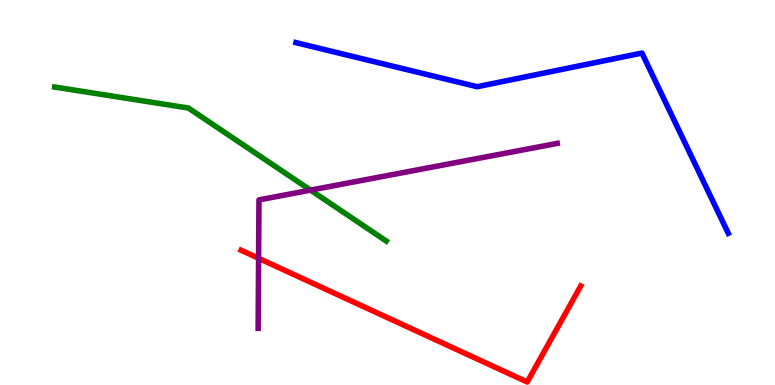[{'lines': ['blue', 'red'], 'intersections': []}, {'lines': ['green', 'red'], 'intersections': []}, {'lines': ['purple', 'red'], 'intersections': [{'x': 3.34, 'y': 3.29}]}, {'lines': ['blue', 'green'], 'intersections': []}, {'lines': ['blue', 'purple'], 'intersections': []}, {'lines': ['green', 'purple'], 'intersections': [{'x': 4.01, 'y': 5.06}]}]